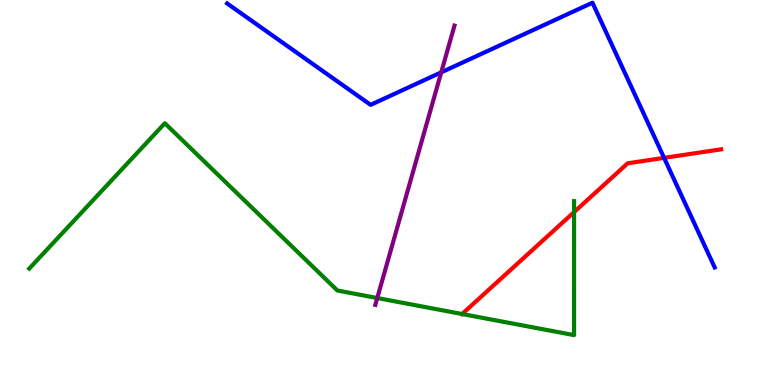[{'lines': ['blue', 'red'], 'intersections': [{'x': 8.57, 'y': 5.9}]}, {'lines': ['green', 'red'], 'intersections': [{'x': 5.96, 'y': 1.84}, {'x': 7.41, 'y': 4.49}]}, {'lines': ['purple', 'red'], 'intersections': []}, {'lines': ['blue', 'green'], 'intersections': []}, {'lines': ['blue', 'purple'], 'intersections': [{'x': 5.69, 'y': 8.12}]}, {'lines': ['green', 'purple'], 'intersections': [{'x': 4.87, 'y': 2.26}]}]